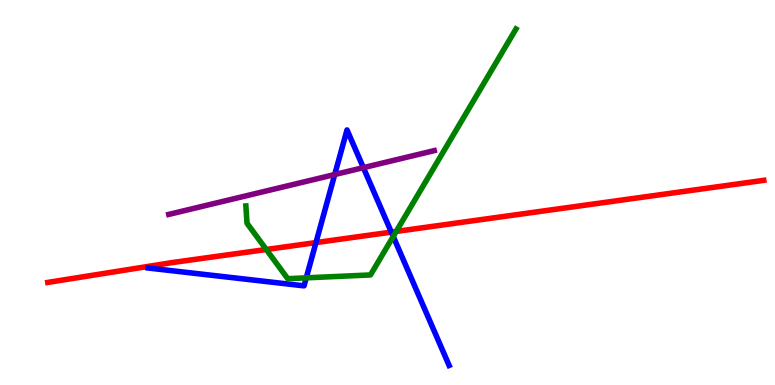[{'lines': ['blue', 'red'], 'intersections': [{'x': 4.08, 'y': 3.7}, {'x': 5.05, 'y': 3.97}]}, {'lines': ['green', 'red'], 'intersections': [{'x': 3.44, 'y': 3.52}, {'x': 5.11, 'y': 3.99}]}, {'lines': ['purple', 'red'], 'intersections': []}, {'lines': ['blue', 'green'], 'intersections': [{'x': 3.95, 'y': 2.78}, {'x': 5.07, 'y': 3.86}]}, {'lines': ['blue', 'purple'], 'intersections': [{'x': 4.32, 'y': 5.47}, {'x': 4.69, 'y': 5.65}]}, {'lines': ['green', 'purple'], 'intersections': []}]